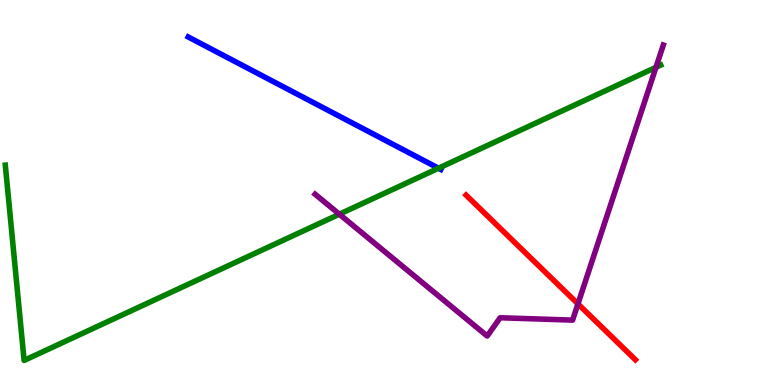[{'lines': ['blue', 'red'], 'intersections': []}, {'lines': ['green', 'red'], 'intersections': []}, {'lines': ['purple', 'red'], 'intersections': [{'x': 7.46, 'y': 2.11}]}, {'lines': ['blue', 'green'], 'intersections': [{'x': 5.66, 'y': 5.63}]}, {'lines': ['blue', 'purple'], 'intersections': []}, {'lines': ['green', 'purple'], 'intersections': [{'x': 4.38, 'y': 4.44}, {'x': 8.46, 'y': 8.25}]}]